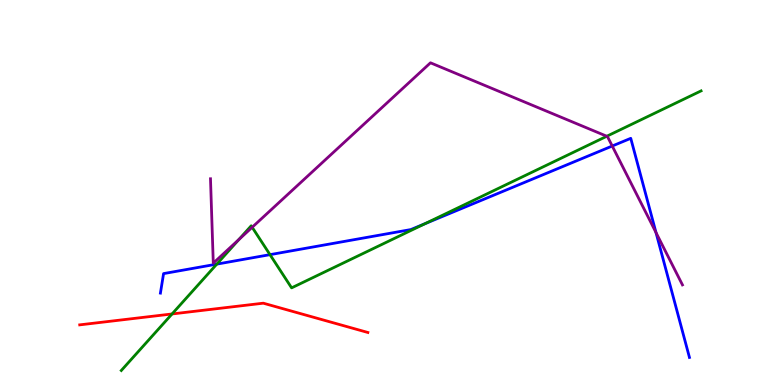[{'lines': ['blue', 'red'], 'intersections': []}, {'lines': ['green', 'red'], 'intersections': [{'x': 2.22, 'y': 1.85}]}, {'lines': ['purple', 'red'], 'intersections': []}, {'lines': ['blue', 'green'], 'intersections': [{'x': 2.8, 'y': 3.14}, {'x': 3.48, 'y': 3.39}, {'x': 5.48, 'y': 4.19}]}, {'lines': ['blue', 'purple'], 'intersections': [{'x': 7.9, 'y': 6.21}, {'x': 8.46, 'y': 3.96}]}, {'lines': ['green', 'purple'], 'intersections': [{'x': 3.08, 'y': 3.78}, {'x': 3.25, 'y': 4.1}, {'x': 7.83, 'y': 6.46}]}]